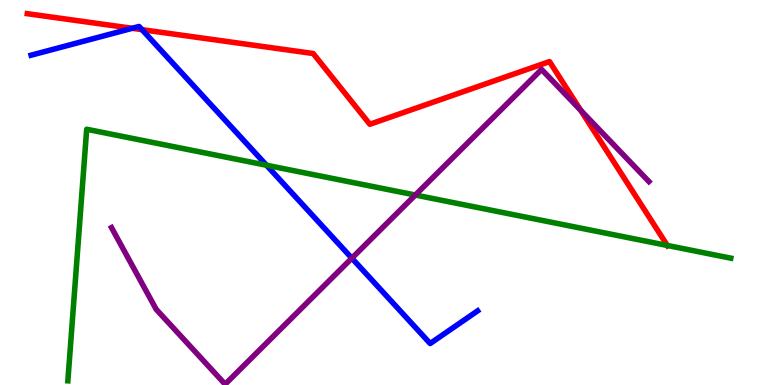[{'lines': ['blue', 'red'], 'intersections': [{'x': 1.71, 'y': 9.26}, {'x': 1.83, 'y': 9.23}]}, {'lines': ['green', 'red'], 'intersections': [{'x': 8.61, 'y': 3.62}]}, {'lines': ['purple', 'red'], 'intersections': [{'x': 7.49, 'y': 7.13}]}, {'lines': ['blue', 'green'], 'intersections': [{'x': 3.44, 'y': 5.71}]}, {'lines': ['blue', 'purple'], 'intersections': [{'x': 4.54, 'y': 3.29}]}, {'lines': ['green', 'purple'], 'intersections': [{'x': 5.36, 'y': 4.93}]}]